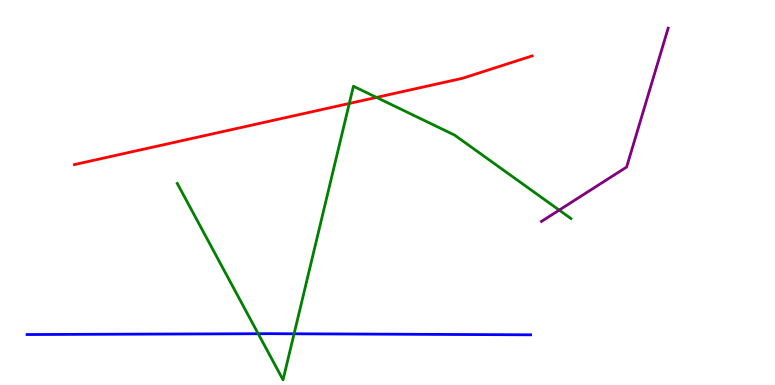[{'lines': ['blue', 'red'], 'intersections': []}, {'lines': ['green', 'red'], 'intersections': [{'x': 4.51, 'y': 7.31}, {'x': 4.86, 'y': 7.47}]}, {'lines': ['purple', 'red'], 'intersections': []}, {'lines': ['blue', 'green'], 'intersections': [{'x': 3.33, 'y': 1.33}, {'x': 3.79, 'y': 1.33}]}, {'lines': ['blue', 'purple'], 'intersections': []}, {'lines': ['green', 'purple'], 'intersections': [{'x': 7.22, 'y': 4.54}]}]